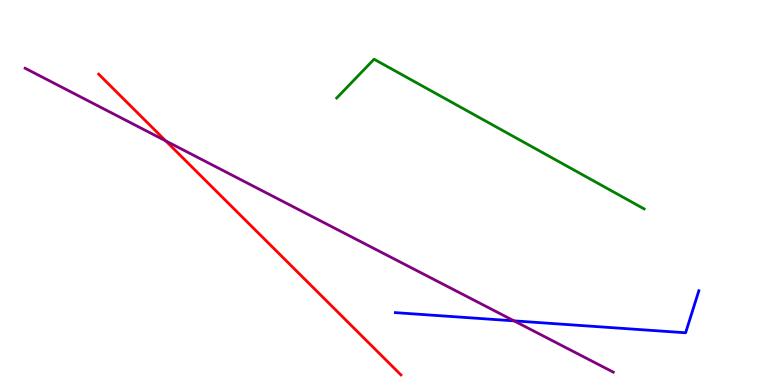[{'lines': ['blue', 'red'], 'intersections': []}, {'lines': ['green', 'red'], 'intersections': []}, {'lines': ['purple', 'red'], 'intersections': [{'x': 2.14, 'y': 6.34}]}, {'lines': ['blue', 'green'], 'intersections': []}, {'lines': ['blue', 'purple'], 'intersections': [{'x': 6.63, 'y': 1.67}]}, {'lines': ['green', 'purple'], 'intersections': []}]